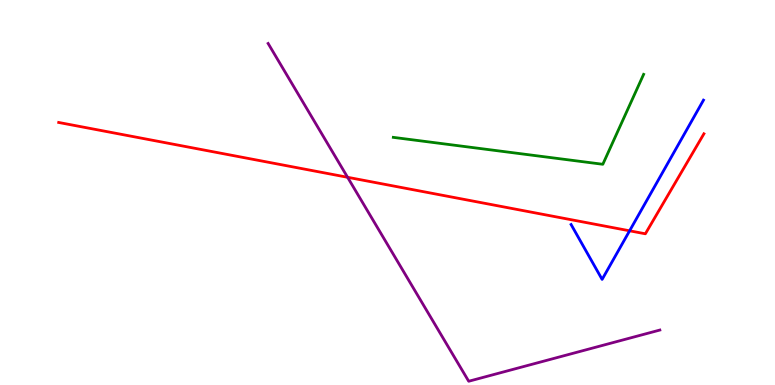[{'lines': ['blue', 'red'], 'intersections': [{'x': 8.12, 'y': 4.01}]}, {'lines': ['green', 'red'], 'intersections': []}, {'lines': ['purple', 'red'], 'intersections': [{'x': 4.48, 'y': 5.4}]}, {'lines': ['blue', 'green'], 'intersections': []}, {'lines': ['blue', 'purple'], 'intersections': []}, {'lines': ['green', 'purple'], 'intersections': []}]